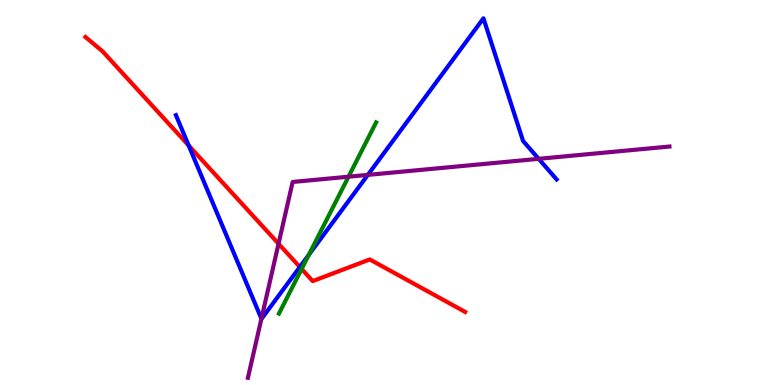[{'lines': ['blue', 'red'], 'intersections': [{'x': 2.43, 'y': 6.22}, {'x': 3.87, 'y': 3.06}]}, {'lines': ['green', 'red'], 'intersections': [{'x': 3.89, 'y': 3.01}]}, {'lines': ['purple', 'red'], 'intersections': [{'x': 3.59, 'y': 3.67}]}, {'lines': ['blue', 'green'], 'intersections': [{'x': 3.98, 'y': 3.38}]}, {'lines': ['blue', 'purple'], 'intersections': [{'x': 3.37, 'y': 1.72}, {'x': 4.75, 'y': 5.46}, {'x': 6.95, 'y': 5.87}]}, {'lines': ['green', 'purple'], 'intersections': [{'x': 4.5, 'y': 5.41}]}]